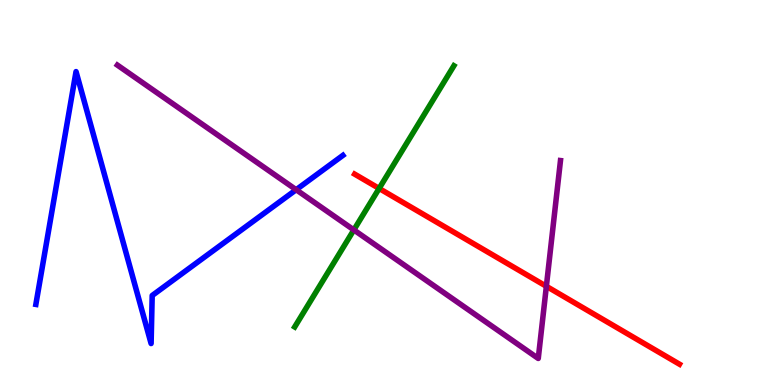[{'lines': ['blue', 'red'], 'intersections': []}, {'lines': ['green', 'red'], 'intersections': [{'x': 4.89, 'y': 5.11}]}, {'lines': ['purple', 'red'], 'intersections': [{'x': 7.05, 'y': 2.56}]}, {'lines': ['blue', 'green'], 'intersections': []}, {'lines': ['blue', 'purple'], 'intersections': [{'x': 3.82, 'y': 5.07}]}, {'lines': ['green', 'purple'], 'intersections': [{'x': 4.57, 'y': 4.03}]}]